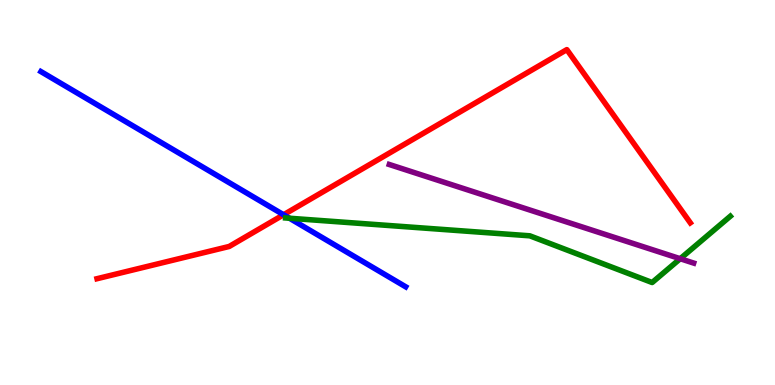[{'lines': ['blue', 'red'], 'intersections': [{'x': 3.66, 'y': 4.42}]}, {'lines': ['green', 'red'], 'intersections': []}, {'lines': ['purple', 'red'], 'intersections': []}, {'lines': ['blue', 'green'], 'intersections': [{'x': 3.74, 'y': 4.33}]}, {'lines': ['blue', 'purple'], 'intersections': []}, {'lines': ['green', 'purple'], 'intersections': [{'x': 8.78, 'y': 3.28}]}]